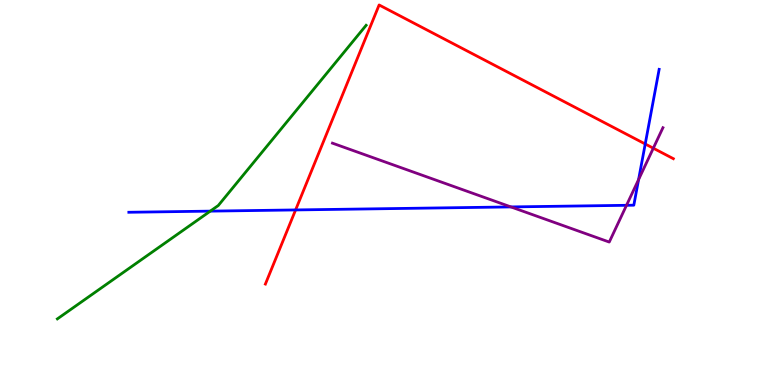[{'lines': ['blue', 'red'], 'intersections': [{'x': 3.81, 'y': 4.55}, {'x': 8.33, 'y': 6.26}]}, {'lines': ['green', 'red'], 'intersections': []}, {'lines': ['purple', 'red'], 'intersections': [{'x': 8.43, 'y': 6.15}]}, {'lines': ['blue', 'green'], 'intersections': [{'x': 2.71, 'y': 4.52}]}, {'lines': ['blue', 'purple'], 'intersections': [{'x': 6.59, 'y': 4.63}, {'x': 8.08, 'y': 4.67}, {'x': 8.24, 'y': 5.34}]}, {'lines': ['green', 'purple'], 'intersections': []}]